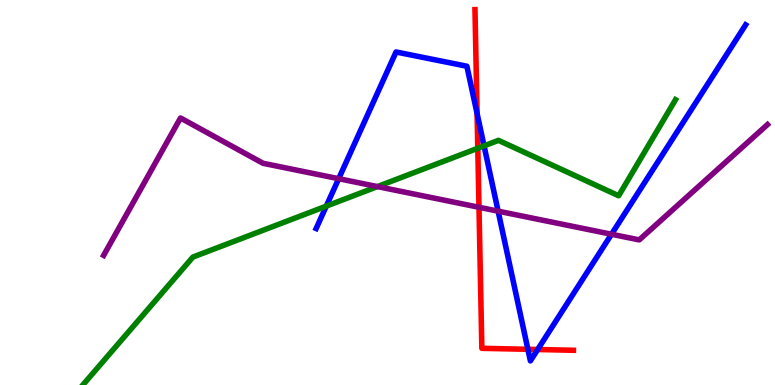[{'lines': ['blue', 'red'], 'intersections': [{'x': 6.16, 'y': 7.05}, {'x': 6.81, 'y': 0.927}, {'x': 6.94, 'y': 0.922}]}, {'lines': ['green', 'red'], 'intersections': [{'x': 6.17, 'y': 6.15}]}, {'lines': ['purple', 'red'], 'intersections': [{'x': 6.18, 'y': 4.62}]}, {'lines': ['blue', 'green'], 'intersections': [{'x': 4.21, 'y': 4.65}, {'x': 6.25, 'y': 6.21}]}, {'lines': ['blue', 'purple'], 'intersections': [{'x': 4.37, 'y': 5.36}, {'x': 6.43, 'y': 4.52}, {'x': 7.89, 'y': 3.92}]}, {'lines': ['green', 'purple'], 'intersections': [{'x': 4.87, 'y': 5.15}]}]